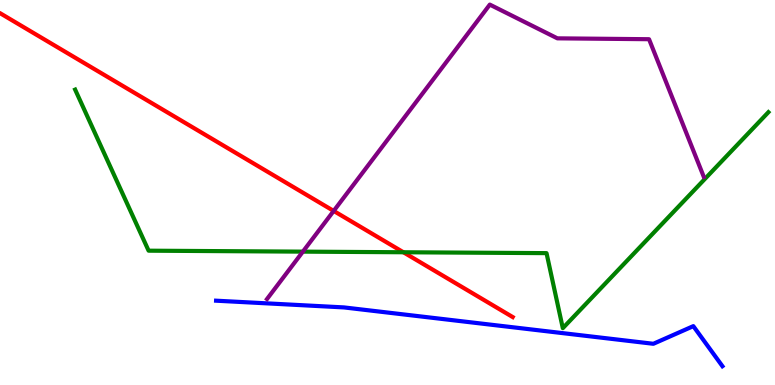[{'lines': ['blue', 'red'], 'intersections': []}, {'lines': ['green', 'red'], 'intersections': [{'x': 5.21, 'y': 3.45}]}, {'lines': ['purple', 'red'], 'intersections': [{'x': 4.31, 'y': 4.52}]}, {'lines': ['blue', 'green'], 'intersections': []}, {'lines': ['blue', 'purple'], 'intersections': []}, {'lines': ['green', 'purple'], 'intersections': [{'x': 3.91, 'y': 3.46}]}]